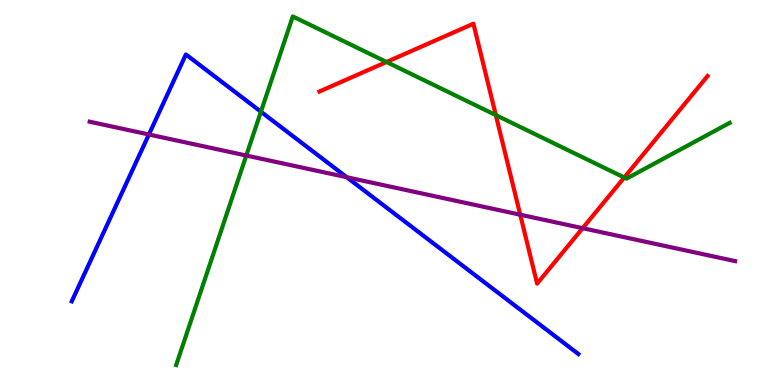[{'lines': ['blue', 'red'], 'intersections': []}, {'lines': ['green', 'red'], 'intersections': [{'x': 4.99, 'y': 8.39}, {'x': 6.4, 'y': 7.01}, {'x': 8.06, 'y': 5.39}]}, {'lines': ['purple', 'red'], 'intersections': [{'x': 6.71, 'y': 4.42}, {'x': 7.52, 'y': 4.07}]}, {'lines': ['blue', 'green'], 'intersections': [{'x': 3.37, 'y': 7.1}]}, {'lines': ['blue', 'purple'], 'intersections': [{'x': 1.92, 'y': 6.51}, {'x': 4.47, 'y': 5.4}]}, {'lines': ['green', 'purple'], 'intersections': [{'x': 3.18, 'y': 5.96}]}]